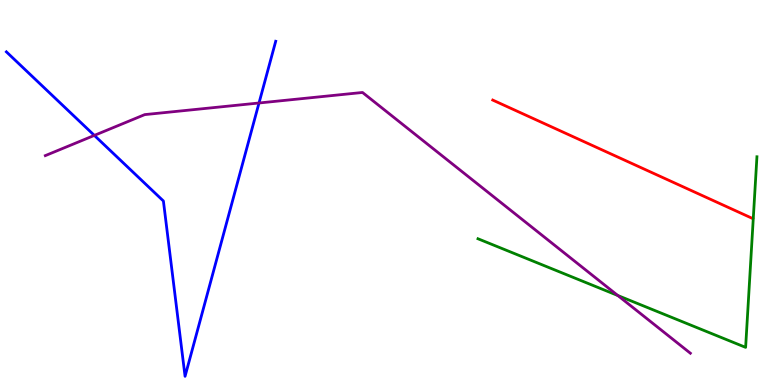[{'lines': ['blue', 'red'], 'intersections': []}, {'lines': ['green', 'red'], 'intersections': []}, {'lines': ['purple', 'red'], 'intersections': []}, {'lines': ['blue', 'green'], 'intersections': []}, {'lines': ['blue', 'purple'], 'intersections': [{'x': 1.22, 'y': 6.48}, {'x': 3.34, 'y': 7.32}]}, {'lines': ['green', 'purple'], 'intersections': [{'x': 7.97, 'y': 2.32}]}]